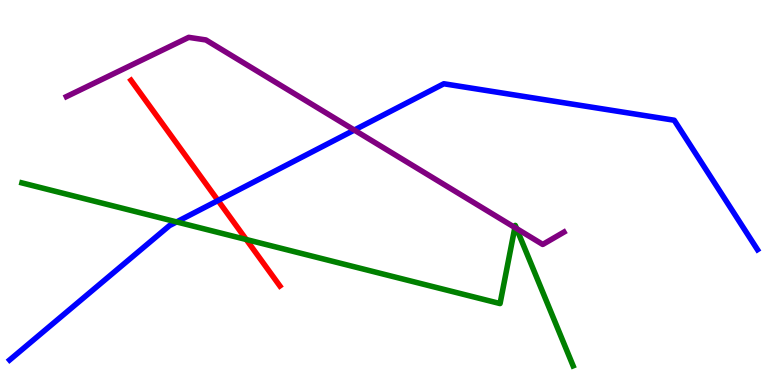[{'lines': ['blue', 'red'], 'intersections': [{'x': 2.81, 'y': 4.79}]}, {'lines': ['green', 'red'], 'intersections': [{'x': 3.18, 'y': 3.78}]}, {'lines': ['purple', 'red'], 'intersections': []}, {'lines': ['blue', 'green'], 'intersections': [{'x': 2.28, 'y': 4.24}]}, {'lines': ['blue', 'purple'], 'intersections': [{'x': 4.57, 'y': 6.62}]}, {'lines': ['green', 'purple'], 'intersections': [{'x': 6.64, 'y': 4.09}, {'x': 6.67, 'y': 4.06}]}]